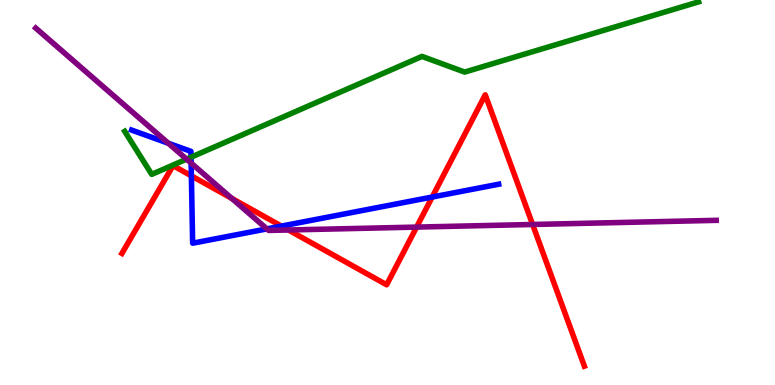[{'lines': ['blue', 'red'], 'intersections': [{'x': 2.47, 'y': 5.43}, {'x': 3.63, 'y': 4.13}, {'x': 5.58, 'y': 4.88}]}, {'lines': ['green', 'red'], 'intersections': []}, {'lines': ['purple', 'red'], 'intersections': [{'x': 2.99, 'y': 4.85}, {'x': 3.72, 'y': 4.03}, {'x': 5.38, 'y': 4.1}, {'x': 6.87, 'y': 4.17}]}, {'lines': ['blue', 'green'], 'intersections': [{'x': 2.46, 'y': 5.92}]}, {'lines': ['blue', 'purple'], 'intersections': [{'x': 2.17, 'y': 6.28}, {'x': 2.47, 'y': 5.76}, {'x': 3.44, 'y': 4.05}]}, {'lines': ['green', 'purple'], 'intersections': [{'x': 2.41, 'y': 5.87}]}]